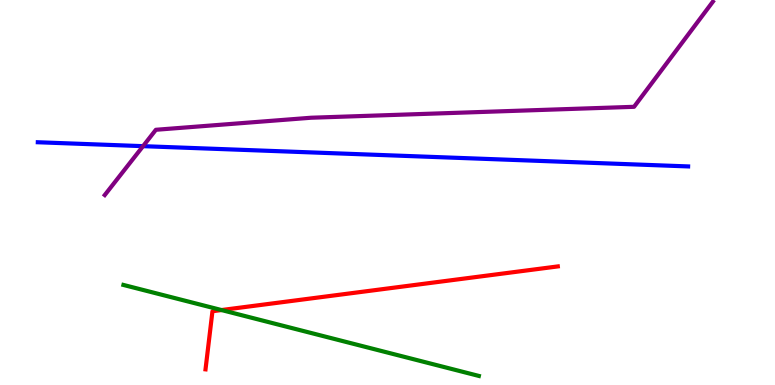[{'lines': ['blue', 'red'], 'intersections': []}, {'lines': ['green', 'red'], 'intersections': [{'x': 2.86, 'y': 1.95}]}, {'lines': ['purple', 'red'], 'intersections': []}, {'lines': ['blue', 'green'], 'intersections': []}, {'lines': ['blue', 'purple'], 'intersections': [{'x': 1.85, 'y': 6.2}]}, {'lines': ['green', 'purple'], 'intersections': []}]